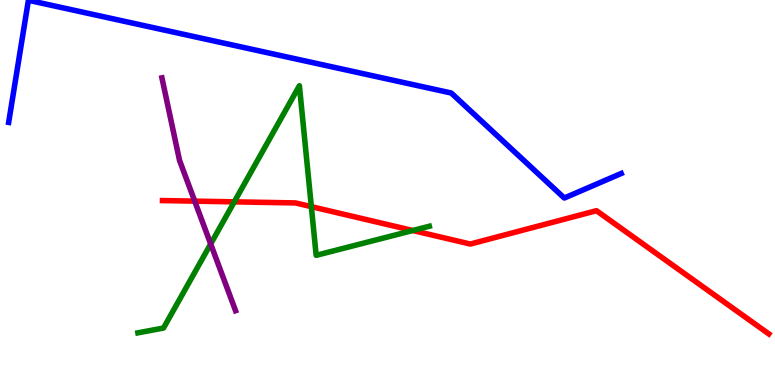[{'lines': ['blue', 'red'], 'intersections': []}, {'lines': ['green', 'red'], 'intersections': [{'x': 3.02, 'y': 4.76}, {'x': 4.02, 'y': 4.63}, {'x': 5.33, 'y': 4.01}]}, {'lines': ['purple', 'red'], 'intersections': [{'x': 2.51, 'y': 4.78}]}, {'lines': ['blue', 'green'], 'intersections': []}, {'lines': ['blue', 'purple'], 'intersections': []}, {'lines': ['green', 'purple'], 'intersections': [{'x': 2.72, 'y': 3.66}]}]